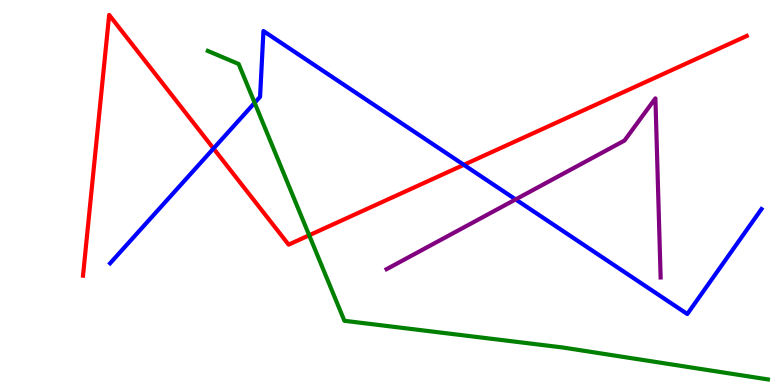[{'lines': ['blue', 'red'], 'intersections': [{'x': 2.76, 'y': 6.14}, {'x': 5.98, 'y': 5.72}]}, {'lines': ['green', 'red'], 'intersections': [{'x': 3.99, 'y': 3.89}]}, {'lines': ['purple', 'red'], 'intersections': []}, {'lines': ['blue', 'green'], 'intersections': [{'x': 3.29, 'y': 7.33}]}, {'lines': ['blue', 'purple'], 'intersections': [{'x': 6.65, 'y': 4.82}]}, {'lines': ['green', 'purple'], 'intersections': []}]